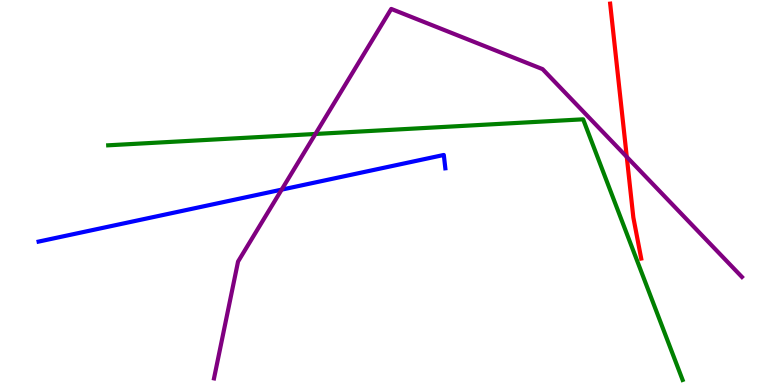[{'lines': ['blue', 'red'], 'intersections': []}, {'lines': ['green', 'red'], 'intersections': []}, {'lines': ['purple', 'red'], 'intersections': [{'x': 8.09, 'y': 5.92}]}, {'lines': ['blue', 'green'], 'intersections': []}, {'lines': ['blue', 'purple'], 'intersections': [{'x': 3.63, 'y': 5.07}]}, {'lines': ['green', 'purple'], 'intersections': [{'x': 4.07, 'y': 6.52}]}]